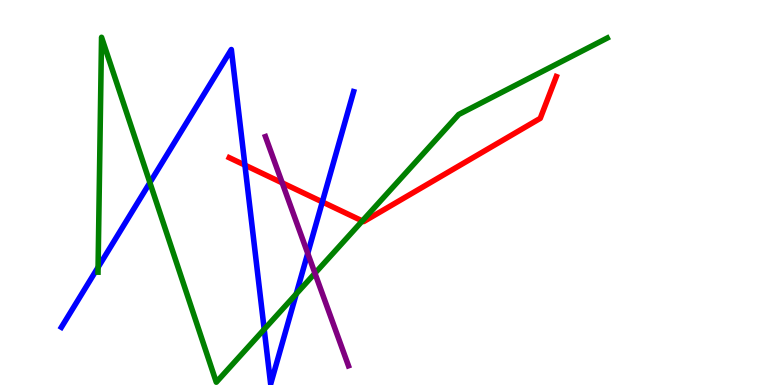[{'lines': ['blue', 'red'], 'intersections': [{'x': 3.16, 'y': 5.71}, {'x': 4.16, 'y': 4.76}]}, {'lines': ['green', 'red'], 'intersections': [{'x': 4.68, 'y': 4.26}]}, {'lines': ['purple', 'red'], 'intersections': [{'x': 3.64, 'y': 5.25}]}, {'lines': ['blue', 'green'], 'intersections': [{'x': 1.27, 'y': 3.06}, {'x': 1.93, 'y': 5.26}, {'x': 3.41, 'y': 1.45}, {'x': 3.82, 'y': 2.37}]}, {'lines': ['blue', 'purple'], 'intersections': [{'x': 3.97, 'y': 3.42}]}, {'lines': ['green', 'purple'], 'intersections': [{'x': 4.06, 'y': 2.9}]}]